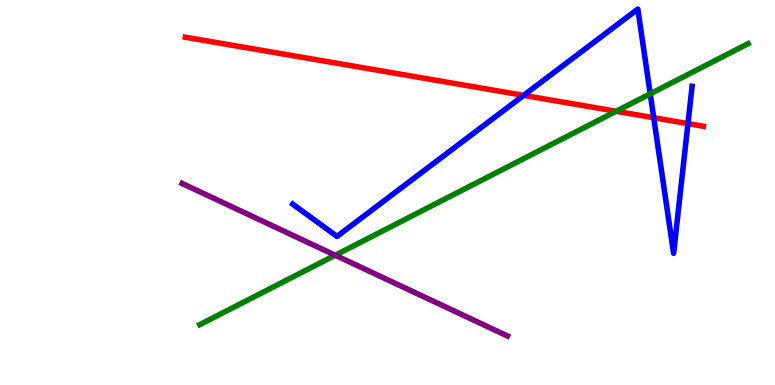[{'lines': ['blue', 'red'], 'intersections': [{'x': 6.76, 'y': 7.52}, {'x': 8.44, 'y': 6.94}, {'x': 8.88, 'y': 6.79}]}, {'lines': ['green', 'red'], 'intersections': [{'x': 7.95, 'y': 7.11}]}, {'lines': ['purple', 'red'], 'intersections': []}, {'lines': ['blue', 'green'], 'intersections': [{'x': 8.39, 'y': 7.56}]}, {'lines': ['blue', 'purple'], 'intersections': []}, {'lines': ['green', 'purple'], 'intersections': [{'x': 4.33, 'y': 3.37}]}]